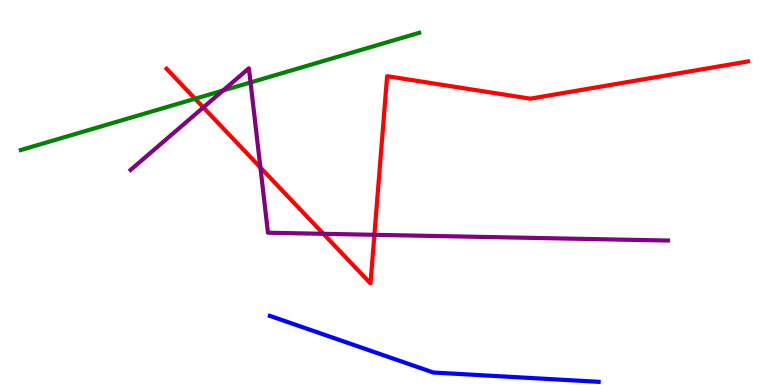[{'lines': ['blue', 'red'], 'intersections': []}, {'lines': ['green', 'red'], 'intersections': [{'x': 2.52, 'y': 7.43}]}, {'lines': ['purple', 'red'], 'intersections': [{'x': 2.62, 'y': 7.21}, {'x': 3.36, 'y': 5.65}, {'x': 4.17, 'y': 3.93}, {'x': 4.83, 'y': 3.9}]}, {'lines': ['blue', 'green'], 'intersections': []}, {'lines': ['blue', 'purple'], 'intersections': []}, {'lines': ['green', 'purple'], 'intersections': [{'x': 2.88, 'y': 7.65}, {'x': 3.23, 'y': 7.86}]}]